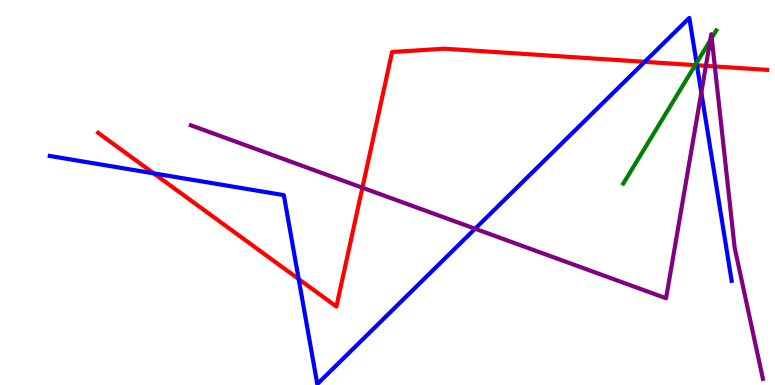[{'lines': ['blue', 'red'], 'intersections': [{'x': 1.98, 'y': 5.5}, {'x': 3.85, 'y': 2.75}, {'x': 8.32, 'y': 8.39}, {'x': 8.99, 'y': 8.3}]}, {'lines': ['green', 'red'], 'intersections': [{'x': 8.97, 'y': 8.31}]}, {'lines': ['purple', 'red'], 'intersections': [{'x': 4.68, 'y': 5.12}, {'x': 9.11, 'y': 8.29}, {'x': 9.22, 'y': 8.27}]}, {'lines': ['blue', 'green'], 'intersections': [{'x': 8.99, 'y': 8.36}]}, {'lines': ['blue', 'purple'], 'intersections': [{'x': 6.13, 'y': 4.06}, {'x': 9.05, 'y': 7.6}]}, {'lines': ['green', 'purple'], 'intersections': [{'x': 9.16, 'y': 8.95}, {'x': 9.18, 'y': 9.01}]}]